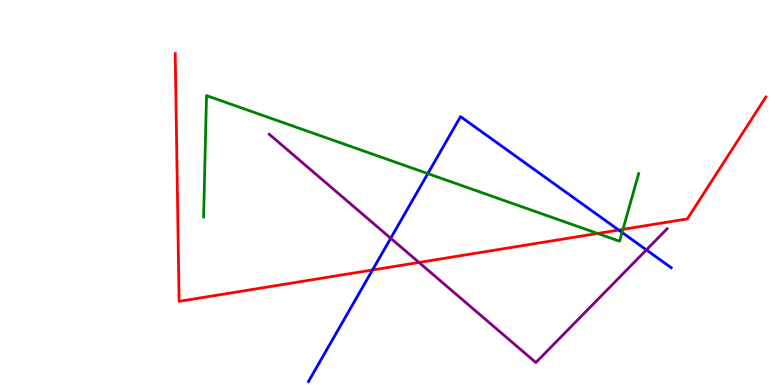[{'lines': ['blue', 'red'], 'intersections': [{'x': 4.81, 'y': 2.99}, {'x': 7.98, 'y': 4.02}]}, {'lines': ['green', 'red'], 'intersections': [{'x': 7.71, 'y': 3.94}, {'x': 8.04, 'y': 4.04}]}, {'lines': ['purple', 'red'], 'intersections': [{'x': 5.41, 'y': 3.18}]}, {'lines': ['blue', 'green'], 'intersections': [{'x': 5.52, 'y': 5.49}, {'x': 8.03, 'y': 3.96}]}, {'lines': ['blue', 'purple'], 'intersections': [{'x': 5.04, 'y': 3.81}, {'x': 8.34, 'y': 3.51}]}, {'lines': ['green', 'purple'], 'intersections': []}]